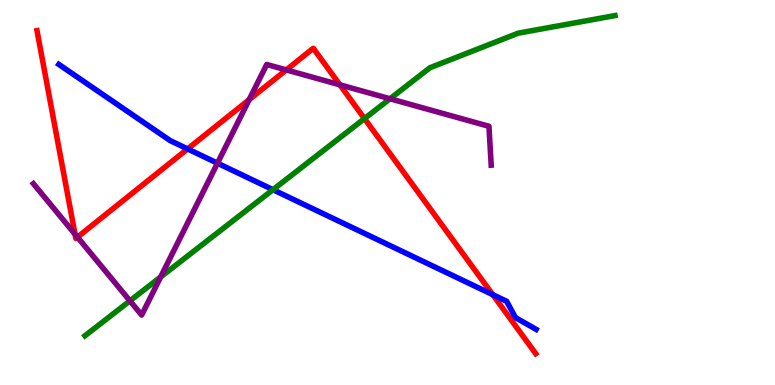[{'lines': ['blue', 'red'], 'intersections': [{'x': 2.42, 'y': 6.13}, {'x': 6.36, 'y': 2.35}]}, {'lines': ['green', 'red'], 'intersections': [{'x': 4.7, 'y': 6.92}]}, {'lines': ['purple', 'red'], 'intersections': [{'x': 0.968, 'y': 3.92}, {'x': 0.999, 'y': 3.84}, {'x': 3.22, 'y': 7.41}, {'x': 3.69, 'y': 8.18}, {'x': 4.39, 'y': 7.8}]}, {'lines': ['blue', 'green'], 'intersections': [{'x': 3.52, 'y': 5.07}]}, {'lines': ['blue', 'purple'], 'intersections': [{'x': 2.81, 'y': 5.76}]}, {'lines': ['green', 'purple'], 'intersections': [{'x': 1.68, 'y': 2.19}, {'x': 2.07, 'y': 2.81}, {'x': 5.03, 'y': 7.43}]}]